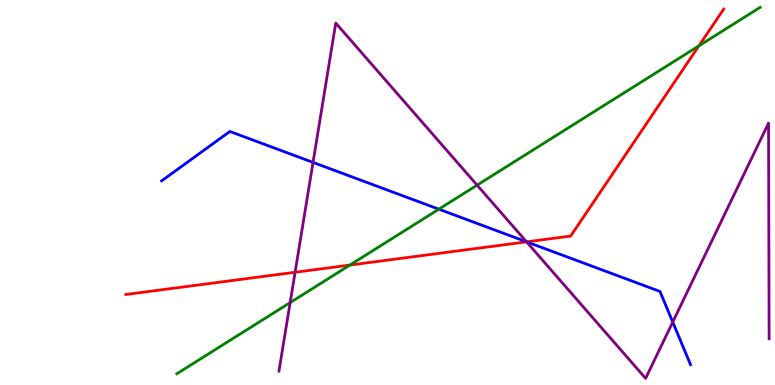[{'lines': ['blue', 'red'], 'intersections': [{'x': 6.8, 'y': 3.72}]}, {'lines': ['green', 'red'], 'intersections': [{'x': 4.51, 'y': 3.12}, {'x': 9.02, 'y': 8.81}]}, {'lines': ['purple', 'red'], 'intersections': [{'x': 3.81, 'y': 2.93}, {'x': 6.79, 'y': 3.72}]}, {'lines': ['blue', 'green'], 'intersections': [{'x': 5.66, 'y': 4.57}]}, {'lines': ['blue', 'purple'], 'intersections': [{'x': 4.04, 'y': 5.78}, {'x': 6.79, 'y': 3.72}, {'x': 8.68, 'y': 1.63}]}, {'lines': ['green', 'purple'], 'intersections': [{'x': 3.74, 'y': 2.14}, {'x': 6.16, 'y': 5.19}]}]